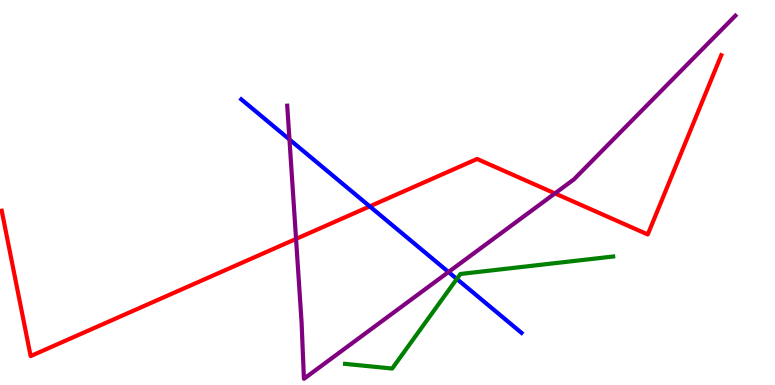[{'lines': ['blue', 'red'], 'intersections': [{'x': 4.77, 'y': 4.64}]}, {'lines': ['green', 'red'], 'intersections': []}, {'lines': ['purple', 'red'], 'intersections': [{'x': 3.82, 'y': 3.79}, {'x': 7.16, 'y': 4.98}]}, {'lines': ['blue', 'green'], 'intersections': [{'x': 5.89, 'y': 2.75}]}, {'lines': ['blue', 'purple'], 'intersections': [{'x': 3.73, 'y': 6.38}, {'x': 5.79, 'y': 2.93}]}, {'lines': ['green', 'purple'], 'intersections': []}]